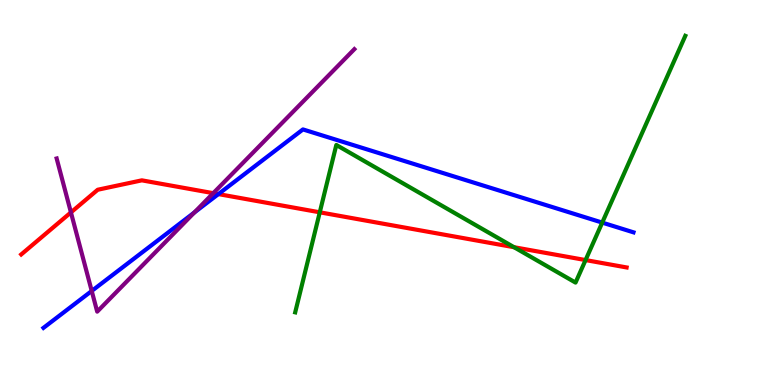[{'lines': ['blue', 'red'], 'intersections': [{'x': 2.82, 'y': 4.96}]}, {'lines': ['green', 'red'], 'intersections': [{'x': 4.13, 'y': 4.49}, {'x': 6.63, 'y': 3.58}, {'x': 7.56, 'y': 3.24}]}, {'lines': ['purple', 'red'], 'intersections': [{'x': 0.915, 'y': 4.48}, {'x': 2.75, 'y': 4.98}]}, {'lines': ['blue', 'green'], 'intersections': [{'x': 7.77, 'y': 4.22}]}, {'lines': ['blue', 'purple'], 'intersections': [{'x': 1.18, 'y': 2.44}, {'x': 2.51, 'y': 4.48}]}, {'lines': ['green', 'purple'], 'intersections': []}]